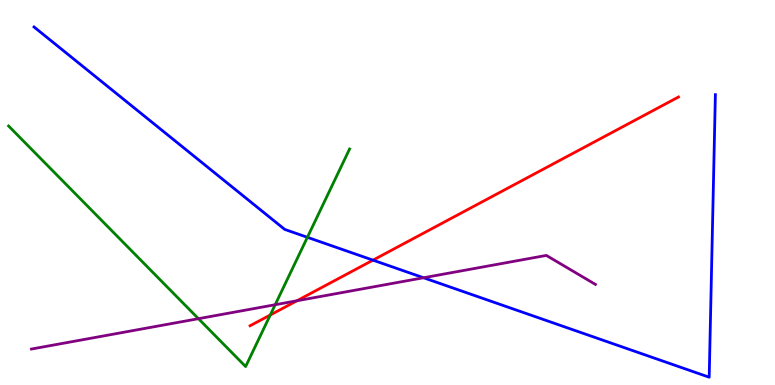[{'lines': ['blue', 'red'], 'intersections': [{'x': 4.81, 'y': 3.24}]}, {'lines': ['green', 'red'], 'intersections': [{'x': 3.49, 'y': 1.82}]}, {'lines': ['purple', 'red'], 'intersections': [{'x': 3.83, 'y': 2.19}]}, {'lines': ['blue', 'green'], 'intersections': [{'x': 3.97, 'y': 3.84}]}, {'lines': ['blue', 'purple'], 'intersections': [{'x': 5.46, 'y': 2.79}]}, {'lines': ['green', 'purple'], 'intersections': [{'x': 2.56, 'y': 1.72}, {'x': 3.55, 'y': 2.09}]}]